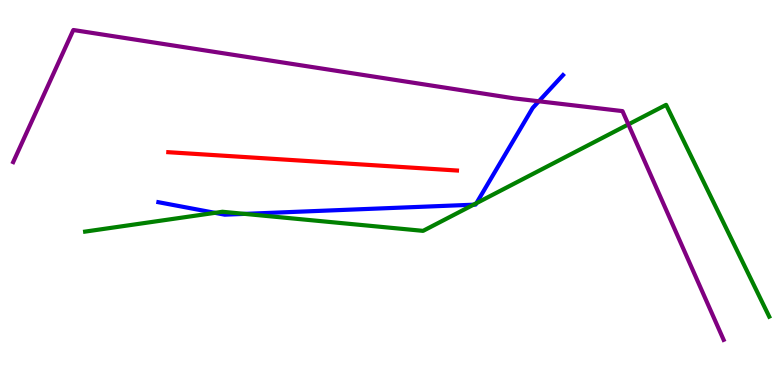[{'lines': ['blue', 'red'], 'intersections': []}, {'lines': ['green', 'red'], 'intersections': []}, {'lines': ['purple', 'red'], 'intersections': []}, {'lines': ['blue', 'green'], 'intersections': [{'x': 2.77, 'y': 4.47}, {'x': 3.16, 'y': 4.44}, {'x': 6.11, 'y': 4.68}, {'x': 6.15, 'y': 4.72}]}, {'lines': ['blue', 'purple'], 'intersections': [{'x': 6.95, 'y': 7.37}]}, {'lines': ['green', 'purple'], 'intersections': [{'x': 8.11, 'y': 6.77}]}]